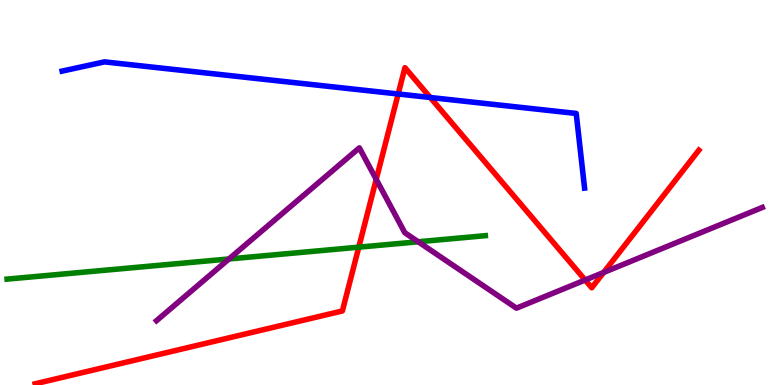[{'lines': ['blue', 'red'], 'intersections': [{'x': 5.14, 'y': 7.56}, {'x': 5.55, 'y': 7.47}]}, {'lines': ['green', 'red'], 'intersections': [{'x': 4.63, 'y': 3.58}]}, {'lines': ['purple', 'red'], 'intersections': [{'x': 4.85, 'y': 5.34}, {'x': 7.55, 'y': 2.73}, {'x': 7.79, 'y': 2.92}]}, {'lines': ['blue', 'green'], 'intersections': []}, {'lines': ['blue', 'purple'], 'intersections': []}, {'lines': ['green', 'purple'], 'intersections': [{'x': 2.95, 'y': 3.27}, {'x': 5.4, 'y': 3.72}]}]